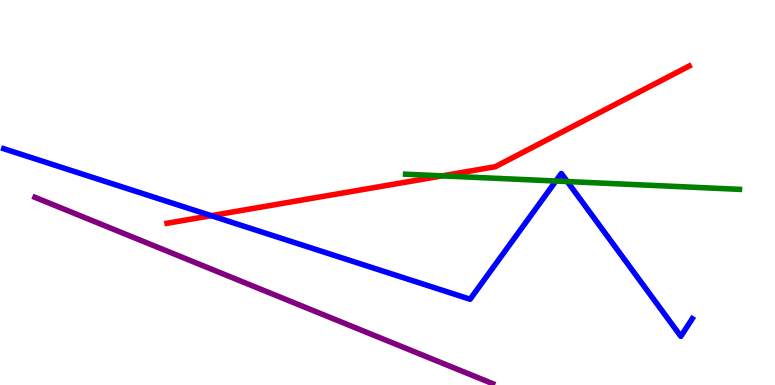[{'lines': ['blue', 'red'], 'intersections': [{'x': 2.73, 'y': 4.4}]}, {'lines': ['green', 'red'], 'intersections': [{'x': 5.71, 'y': 5.43}]}, {'lines': ['purple', 'red'], 'intersections': []}, {'lines': ['blue', 'green'], 'intersections': [{'x': 7.17, 'y': 5.3}, {'x': 7.32, 'y': 5.28}]}, {'lines': ['blue', 'purple'], 'intersections': []}, {'lines': ['green', 'purple'], 'intersections': []}]